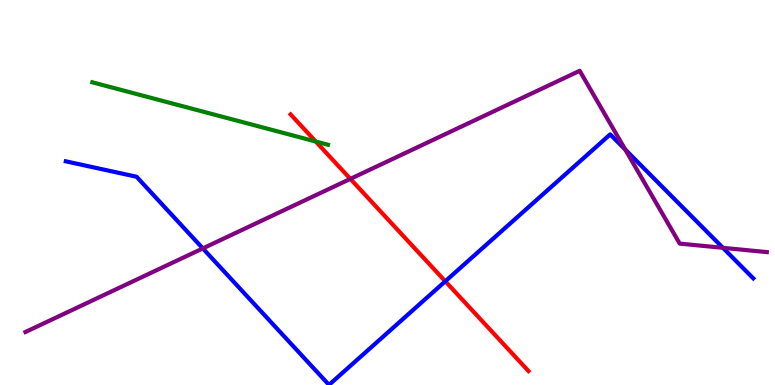[{'lines': ['blue', 'red'], 'intersections': [{'x': 5.75, 'y': 2.69}]}, {'lines': ['green', 'red'], 'intersections': [{'x': 4.07, 'y': 6.32}]}, {'lines': ['purple', 'red'], 'intersections': [{'x': 4.52, 'y': 5.35}]}, {'lines': ['blue', 'green'], 'intersections': []}, {'lines': ['blue', 'purple'], 'intersections': [{'x': 2.62, 'y': 3.55}, {'x': 8.07, 'y': 6.11}, {'x': 9.33, 'y': 3.56}]}, {'lines': ['green', 'purple'], 'intersections': []}]